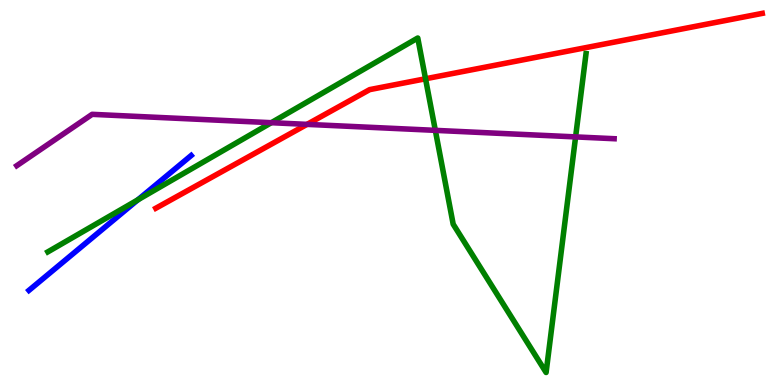[{'lines': ['blue', 'red'], 'intersections': []}, {'lines': ['green', 'red'], 'intersections': [{'x': 5.49, 'y': 7.95}]}, {'lines': ['purple', 'red'], 'intersections': [{'x': 3.96, 'y': 6.77}]}, {'lines': ['blue', 'green'], 'intersections': [{'x': 1.78, 'y': 4.81}]}, {'lines': ['blue', 'purple'], 'intersections': []}, {'lines': ['green', 'purple'], 'intersections': [{'x': 3.5, 'y': 6.81}, {'x': 5.62, 'y': 6.61}, {'x': 7.43, 'y': 6.44}]}]